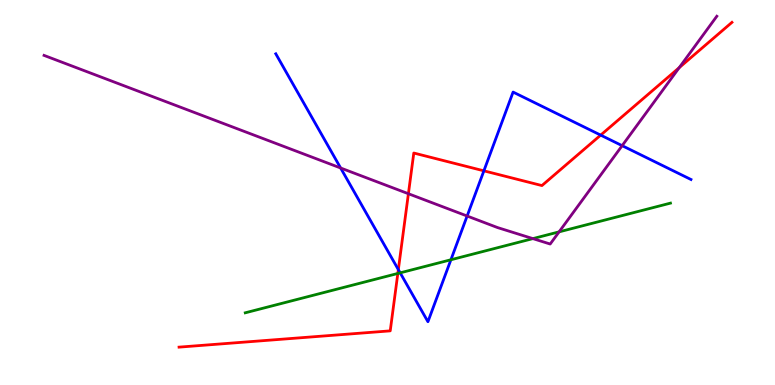[{'lines': ['blue', 'red'], 'intersections': [{'x': 5.14, 'y': 3.0}, {'x': 6.24, 'y': 5.56}, {'x': 7.75, 'y': 6.49}]}, {'lines': ['green', 'red'], 'intersections': [{'x': 5.13, 'y': 2.9}]}, {'lines': ['purple', 'red'], 'intersections': [{'x': 5.27, 'y': 4.97}, {'x': 8.76, 'y': 8.24}]}, {'lines': ['blue', 'green'], 'intersections': [{'x': 5.16, 'y': 2.91}, {'x': 5.82, 'y': 3.25}]}, {'lines': ['blue', 'purple'], 'intersections': [{'x': 4.4, 'y': 5.64}, {'x': 6.03, 'y': 4.39}, {'x': 8.03, 'y': 6.22}]}, {'lines': ['green', 'purple'], 'intersections': [{'x': 6.88, 'y': 3.8}, {'x': 7.21, 'y': 3.98}]}]